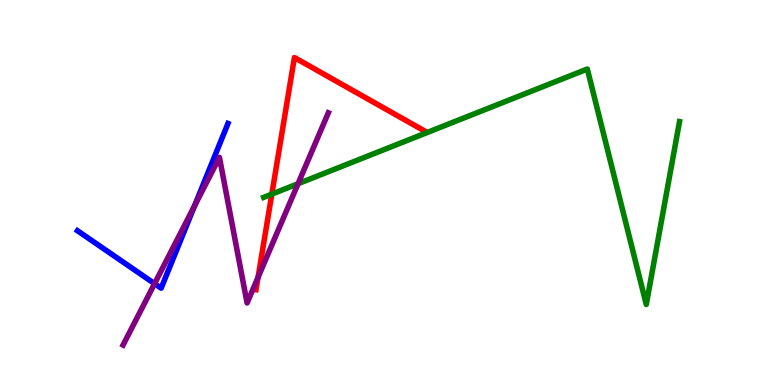[{'lines': ['blue', 'red'], 'intersections': []}, {'lines': ['green', 'red'], 'intersections': [{'x': 3.51, 'y': 4.96}]}, {'lines': ['purple', 'red'], 'intersections': [{'x': 3.33, 'y': 2.8}]}, {'lines': ['blue', 'green'], 'intersections': []}, {'lines': ['blue', 'purple'], 'intersections': [{'x': 1.99, 'y': 2.63}, {'x': 2.51, 'y': 4.66}]}, {'lines': ['green', 'purple'], 'intersections': [{'x': 3.85, 'y': 5.23}]}]